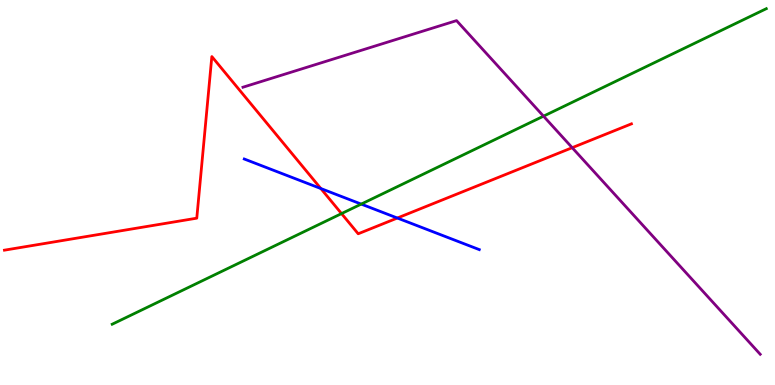[{'lines': ['blue', 'red'], 'intersections': [{'x': 4.14, 'y': 5.1}, {'x': 5.13, 'y': 4.34}]}, {'lines': ['green', 'red'], 'intersections': [{'x': 4.41, 'y': 4.45}]}, {'lines': ['purple', 'red'], 'intersections': [{'x': 7.38, 'y': 6.16}]}, {'lines': ['blue', 'green'], 'intersections': [{'x': 4.66, 'y': 4.7}]}, {'lines': ['blue', 'purple'], 'intersections': []}, {'lines': ['green', 'purple'], 'intersections': [{'x': 7.01, 'y': 6.98}]}]